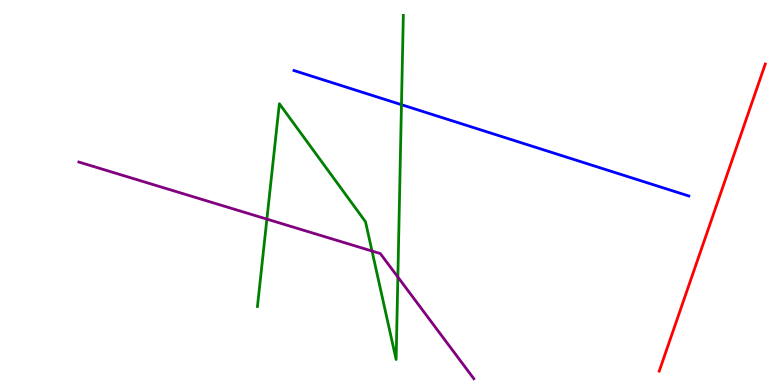[{'lines': ['blue', 'red'], 'intersections': []}, {'lines': ['green', 'red'], 'intersections': []}, {'lines': ['purple', 'red'], 'intersections': []}, {'lines': ['blue', 'green'], 'intersections': [{'x': 5.18, 'y': 7.28}]}, {'lines': ['blue', 'purple'], 'intersections': []}, {'lines': ['green', 'purple'], 'intersections': [{'x': 3.44, 'y': 4.31}, {'x': 4.8, 'y': 3.48}, {'x': 5.13, 'y': 2.8}]}]